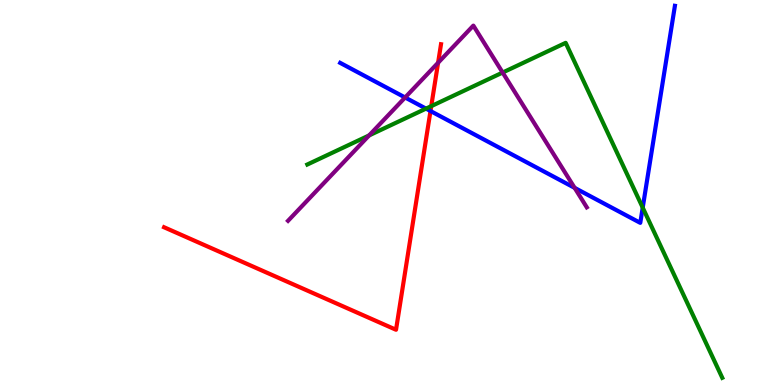[{'lines': ['blue', 'red'], 'intersections': [{'x': 5.55, 'y': 7.12}]}, {'lines': ['green', 'red'], 'intersections': [{'x': 5.56, 'y': 7.24}]}, {'lines': ['purple', 'red'], 'intersections': [{'x': 5.65, 'y': 8.37}]}, {'lines': ['blue', 'green'], 'intersections': [{'x': 5.5, 'y': 7.18}, {'x': 8.29, 'y': 4.61}]}, {'lines': ['blue', 'purple'], 'intersections': [{'x': 5.23, 'y': 7.47}, {'x': 7.41, 'y': 5.12}]}, {'lines': ['green', 'purple'], 'intersections': [{'x': 4.76, 'y': 6.48}, {'x': 6.49, 'y': 8.12}]}]